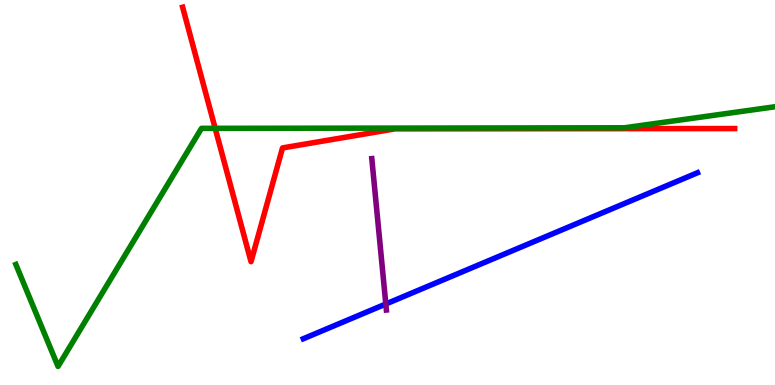[{'lines': ['blue', 'red'], 'intersections': []}, {'lines': ['green', 'red'], 'intersections': [{'x': 2.78, 'y': 6.67}]}, {'lines': ['purple', 'red'], 'intersections': []}, {'lines': ['blue', 'green'], 'intersections': []}, {'lines': ['blue', 'purple'], 'intersections': [{'x': 4.98, 'y': 2.1}]}, {'lines': ['green', 'purple'], 'intersections': []}]